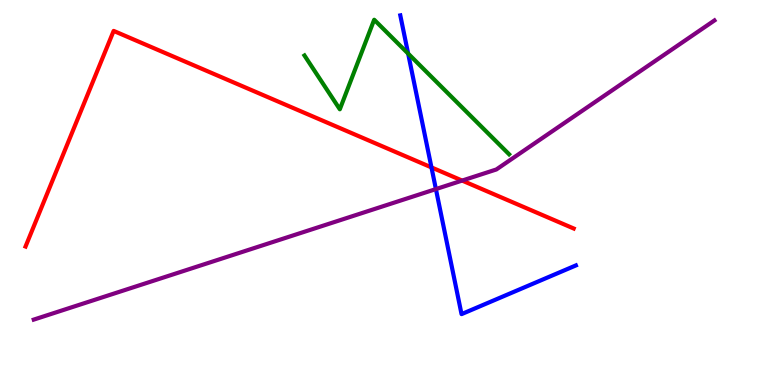[{'lines': ['blue', 'red'], 'intersections': [{'x': 5.57, 'y': 5.65}]}, {'lines': ['green', 'red'], 'intersections': []}, {'lines': ['purple', 'red'], 'intersections': [{'x': 5.96, 'y': 5.31}]}, {'lines': ['blue', 'green'], 'intersections': [{'x': 5.27, 'y': 8.61}]}, {'lines': ['blue', 'purple'], 'intersections': [{'x': 5.62, 'y': 5.09}]}, {'lines': ['green', 'purple'], 'intersections': []}]